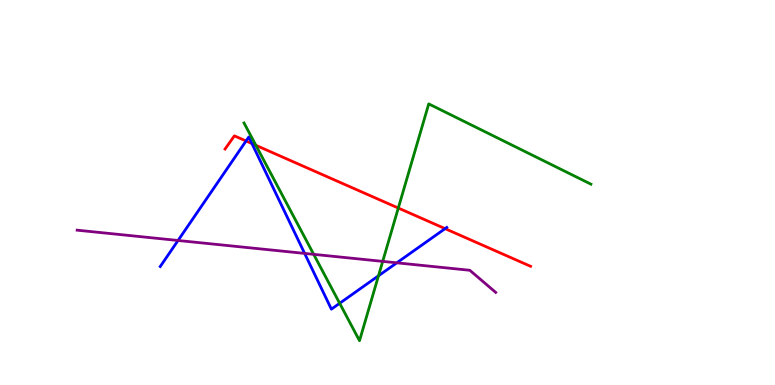[{'lines': ['blue', 'red'], 'intersections': [{'x': 3.17, 'y': 6.34}, {'x': 3.25, 'y': 6.27}, {'x': 5.74, 'y': 4.06}]}, {'lines': ['green', 'red'], 'intersections': [{'x': 3.3, 'y': 6.23}, {'x': 5.14, 'y': 4.6}]}, {'lines': ['purple', 'red'], 'intersections': []}, {'lines': ['blue', 'green'], 'intersections': [{'x': 4.38, 'y': 2.12}, {'x': 4.88, 'y': 2.84}]}, {'lines': ['blue', 'purple'], 'intersections': [{'x': 2.3, 'y': 3.75}, {'x': 3.93, 'y': 3.42}, {'x': 5.12, 'y': 3.17}]}, {'lines': ['green', 'purple'], 'intersections': [{'x': 4.05, 'y': 3.39}, {'x': 4.94, 'y': 3.21}]}]